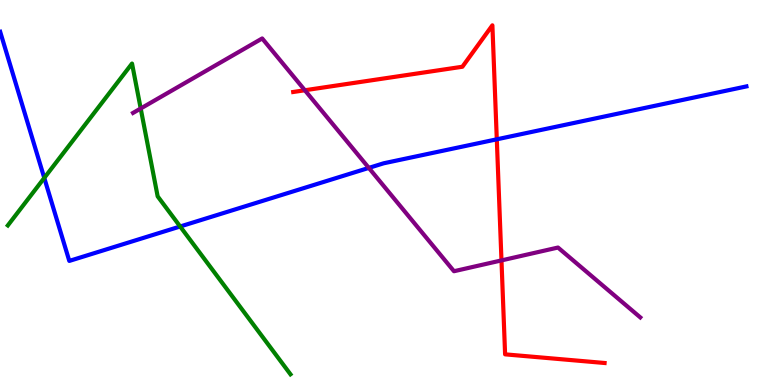[{'lines': ['blue', 'red'], 'intersections': [{'x': 6.41, 'y': 6.38}]}, {'lines': ['green', 'red'], 'intersections': []}, {'lines': ['purple', 'red'], 'intersections': [{'x': 3.93, 'y': 7.66}, {'x': 6.47, 'y': 3.24}]}, {'lines': ['blue', 'green'], 'intersections': [{'x': 0.571, 'y': 5.38}, {'x': 2.32, 'y': 4.12}]}, {'lines': ['blue', 'purple'], 'intersections': [{'x': 4.76, 'y': 5.64}]}, {'lines': ['green', 'purple'], 'intersections': [{'x': 1.82, 'y': 7.18}]}]